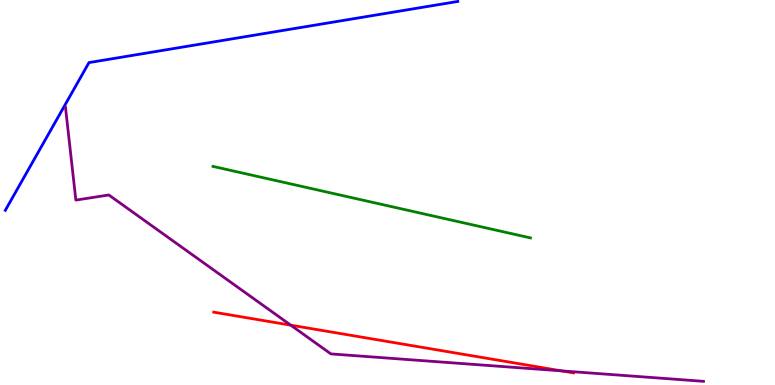[{'lines': ['blue', 'red'], 'intersections': []}, {'lines': ['green', 'red'], 'intersections': []}, {'lines': ['purple', 'red'], 'intersections': [{'x': 3.75, 'y': 1.55}, {'x': 7.24, 'y': 0.367}]}, {'lines': ['blue', 'green'], 'intersections': []}, {'lines': ['blue', 'purple'], 'intersections': []}, {'lines': ['green', 'purple'], 'intersections': []}]